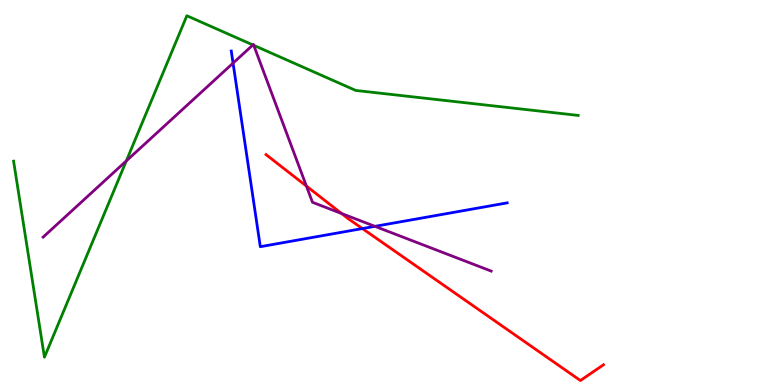[{'lines': ['blue', 'red'], 'intersections': [{'x': 4.68, 'y': 4.06}]}, {'lines': ['green', 'red'], 'intersections': []}, {'lines': ['purple', 'red'], 'intersections': [{'x': 3.95, 'y': 5.17}, {'x': 4.41, 'y': 4.45}]}, {'lines': ['blue', 'green'], 'intersections': []}, {'lines': ['blue', 'purple'], 'intersections': [{'x': 3.01, 'y': 8.36}, {'x': 4.84, 'y': 4.12}]}, {'lines': ['green', 'purple'], 'intersections': [{'x': 1.63, 'y': 5.82}, {'x': 3.26, 'y': 8.83}, {'x': 3.27, 'y': 8.82}]}]